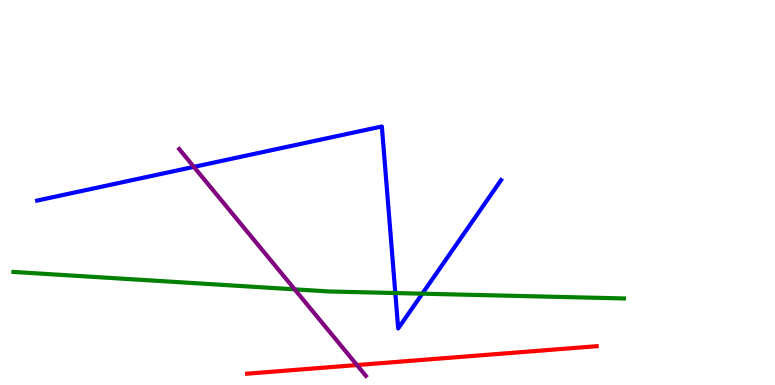[{'lines': ['blue', 'red'], 'intersections': []}, {'lines': ['green', 'red'], 'intersections': []}, {'lines': ['purple', 'red'], 'intersections': [{'x': 4.61, 'y': 0.518}]}, {'lines': ['blue', 'green'], 'intersections': [{'x': 5.1, 'y': 2.39}, {'x': 5.45, 'y': 2.37}]}, {'lines': ['blue', 'purple'], 'intersections': [{'x': 2.5, 'y': 5.67}]}, {'lines': ['green', 'purple'], 'intersections': [{'x': 3.8, 'y': 2.48}]}]